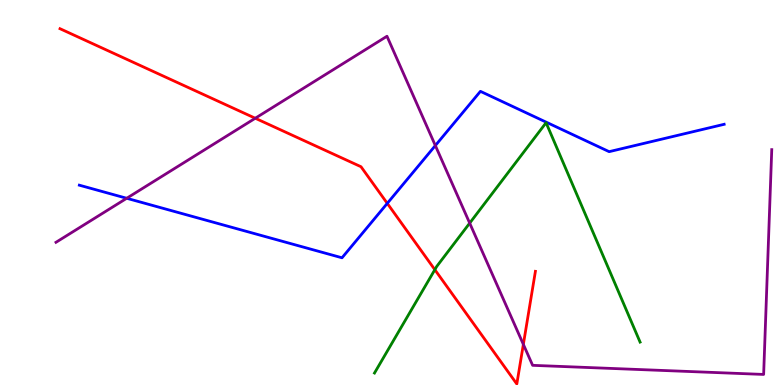[{'lines': ['blue', 'red'], 'intersections': [{'x': 5.0, 'y': 4.72}]}, {'lines': ['green', 'red'], 'intersections': [{'x': 5.61, 'y': 3.0}]}, {'lines': ['purple', 'red'], 'intersections': [{'x': 3.29, 'y': 6.93}, {'x': 6.75, 'y': 1.06}]}, {'lines': ['blue', 'green'], 'intersections': []}, {'lines': ['blue', 'purple'], 'intersections': [{'x': 1.63, 'y': 4.85}, {'x': 5.62, 'y': 6.22}]}, {'lines': ['green', 'purple'], 'intersections': [{'x': 6.06, 'y': 4.2}]}]